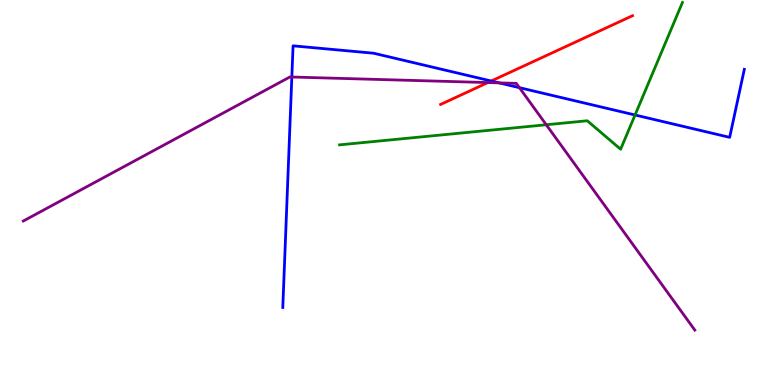[{'lines': ['blue', 'red'], 'intersections': [{'x': 6.34, 'y': 7.9}]}, {'lines': ['green', 'red'], 'intersections': []}, {'lines': ['purple', 'red'], 'intersections': [{'x': 6.3, 'y': 7.86}]}, {'lines': ['blue', 'green'], 'intersections': [{'x': 8.19, 'y': 7.01}]}, {'lines': ['blue', 'purple'], 'intersections': [{'x': 3.77, 'y': 8.0}, {'x': 6.44, 'y': 7.85}, {'x': 6.7, 'y': 7.72}]}, {'lines': ['green', 'purple'], 'intersections': [{'x': 7.05, 'y': 6.76}]}]